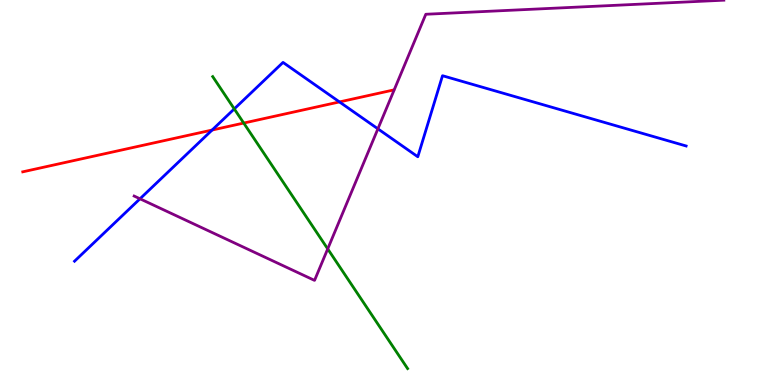[{'lines': ['blue', 'red'], 'intersections': [{'x': 2.74, 'y': 6.62}, {'x': 4.38, 'y': 7.35}]}, {'lines': ['green', 'red'], 'intersections': [{'x': 3.14, 'y': 6.8}]}, {'lines': ['purple', 'red'], 'intersections': []}, {'lines': ['blue', 'green'], 'intersections': [{'x': 3.02, 'y': 7.17}]}, {'lines': ['blue', 'purple'], 'intersections': [{'x': 1.81, 'y': 4.84}, {'x': 4.88, 'y': 6.65}]}, {'lines': ['green', 'purple'], 'intersections': [{'x': 4.23, 'y': 3.54}]}]